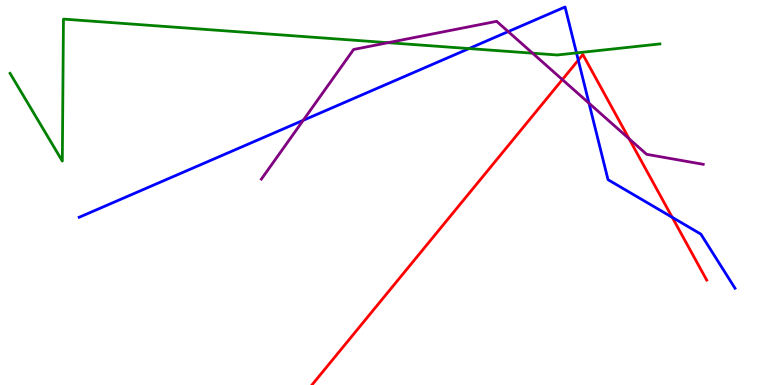[{'lines': ['blue', 'red'], 'intersections': [{'x': 7.46, 'y': 8.44}, {'x': 8.67, 'y': 4.36}]}, {'lines': ['green', 'red'], 'intersections': []}, {'lines': ['purple', 'red'], 'intersections': [{'x': 7.26, 'y': 7.93}, {'x': 8.12, 'y': 6.4}]}, {'lines': ['blue', 'green'], 'intersections': [{'x': 6.05, 'y': 8.74}, {'x': 7.44, 'y': 8.63}]}, {'lines': ['blue', 'purple'], 'intersections': [{'x': 3.91, 'y': 6.87}, {'x': 6.56, 'y': 9.18}, {'x': 7.6, 'y': 7.32}]}, {'lines': ['green', 'purple'], 'intersections': [{'x': 5.01, 'y': 8.89}, {'x': 6.87, 'y': 8.62}]}]